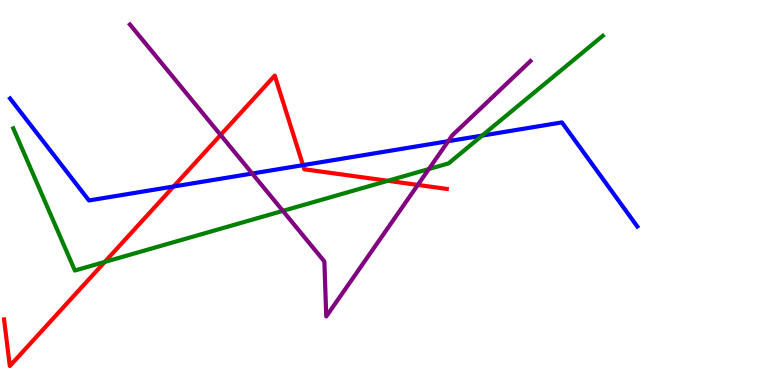[{'lines': ['blue', 'red'], 'intersections': [{'x': 2.24, 'y': 5.16}, {'x': 3.91, 'y': 5.71}]}, {'lines': ['green', 'red'], 'intersections': [{'x': 1.35, 'y': 3.2}, {'x': 5.0, 'y': 5.3}]}, {'lines': ['purple', 'red'], 'intersections': [{'x': 2.85, 'y': 6.49}, {'x': 5.39, 'y': 5.2}]}, {'lines': ['blue', 'green'], 'intersections': [{'x': 6.22, 'y': 6.48}]}, {'lines': ['blue', 'purple'], 'intersections': [{'x': 3.25, 'y': 5.49}, {'x': 5.78, 'y': 6.33}]}, {'lines': ['green', 'purple'], 'intersections': [{'x': 3.65, 'y': 4.52}, {'x': 5.53, 'y': 5.61}]}]